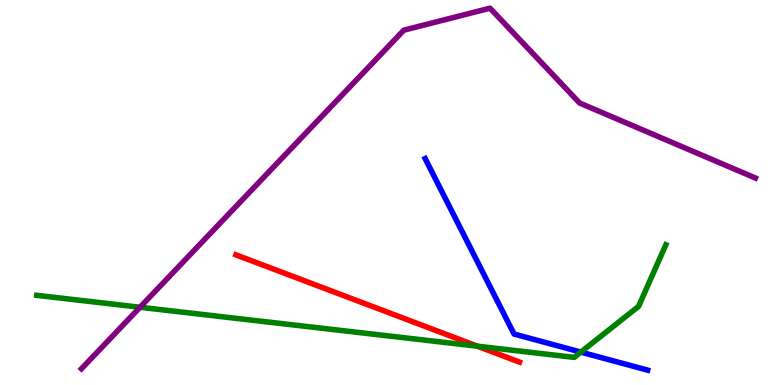[{'lines': ['blue', 'red'], 'intersections': []}, {'lines': ['green', 'red'], 'intersections': [{'x': 6.16, 'y': 1.01}]}, {'lines': ['purple', 'red'], 'intersections': []}, {'lines': ['blue', 'green'], 'intersections': [{'x': 7.49, 'y': 0.855}]}, {'lines': ['blue', 'purple'], 'intersections': []}, {'lines': ['green', 'purple'], 'intersections': [{'x': 1.81, 'y': 2.02}]}]